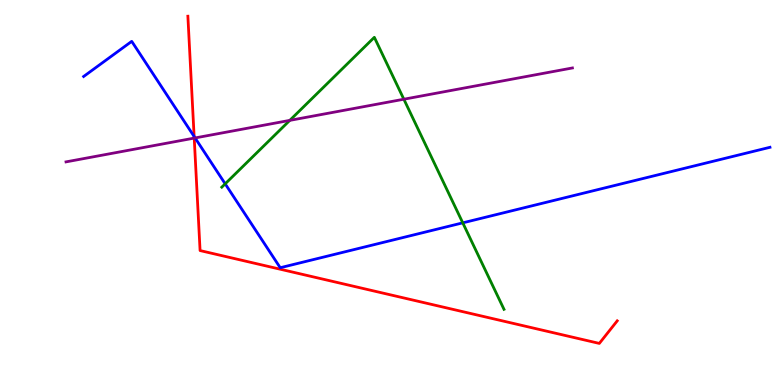[{'lines': ['blue', 'red'], 'intersections': [{'x': 2.5, 'y': 6.45}]}, {'lines': ['green', 'red'], 'intersections': []}, {'lines': ['purple', 'red'], 'intersections': [{'x': 2.51, 'y': 6.41}]}, {'lines': ['blue', 'green'], 'intersections': [{'x': 2.91, 'y': 5.23}, {'x': 5.97, 'y': 4.21}]}, {'lines': ['blue', 'purple'], 'intersections': [{'x': 2.52, 'y': 6.42}]}, {'lines': ['green', 'purple'], 'intersections': [{'x': 3.74, 'y': 6.87}, {'x': 5.21, 'y': 7.42}]}]